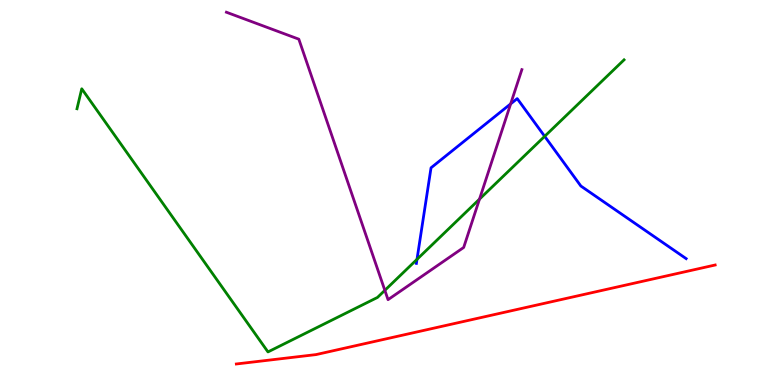[{'lines': ['blue', 'red'], 'intersections': []}, {'lines': ['green', 'red'], 'intersections': []}, {'lines': ['purple', 'red'], 'intersections': []}, {'lines': ['blue', 'green'], 'intersections': [{'x': 5.38, 'y': 3.26}, {'x': 7.03, 'y': 6.46}]}, {'lines': ['blue', 'purple'], 'intersections': [{'x': 6.59, 'y': 7.3}]}, {'lines': ['green', 'purple'], 'intersections': [{'x': 4.97, 'y': 2.46}, {'x': 6.19, 'y': 4.83}]}]